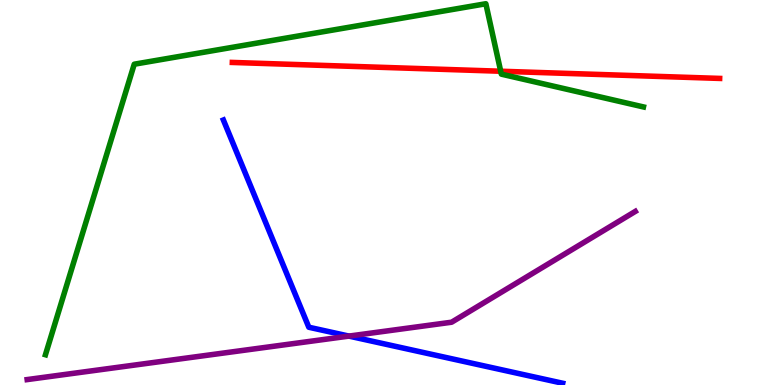[{'lines': ['blue', 'red'], 'intersections': []}, {'lines': ['green', 'red'], 'intersections': [{'x': 6.46, 'y': 8.15}]}, {'lines': ['purple', 'red'], 'intersections': []}, {'lines': ['blue', 'green'], 'intersections': []}, {'lines': ['blue', 'purple'], 'intersections': [{'x': 4.5, 'y': 1.27}]}, {'lines': ['green', 'purple'], 'intersections': []}]